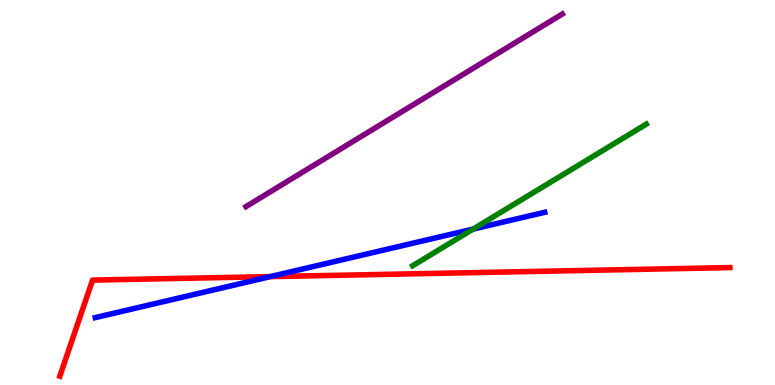[{'lines': ['blue', 'red'], 'intersections': [{'x': 3.49, 'y': 2.82}]}, {'lines': ['green', 'red'], 'intersections': []}, {'lines': ['purple', 'red'], 'intersections': []}, {'lines': ['blue', 'green'], 'intersections': [{'x': 6.1, 'y': 4.05}]}, {'lines': ['blue', 'purple'], 'intersections': []}, {'lines': ['green', 'purple'], 'intersections': []}]